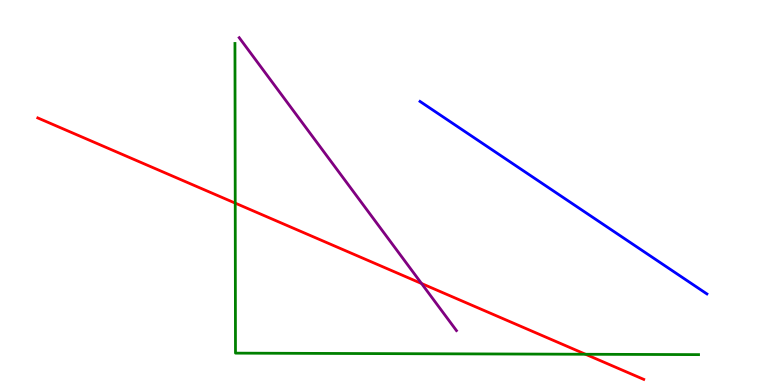[{'lines': ['blue', 'red'], 'intersections': []}, {'lines': ['green', 'red'], 'intersections': [{'x': 3.04, 'y': 4.72}, {'x': 7.56, 'y': 0.798}]}, {'lines': ['purple', 'red'], 'intersections': [{'x': 5.44, 'y': 2.64}]}, {'lines': ['blue', 'green'], 'intersections': []}, {'lines': ['blue', 'purple'], 'intersections': []}, {'lines': ['green', 'purple'], 'intersections': []}]